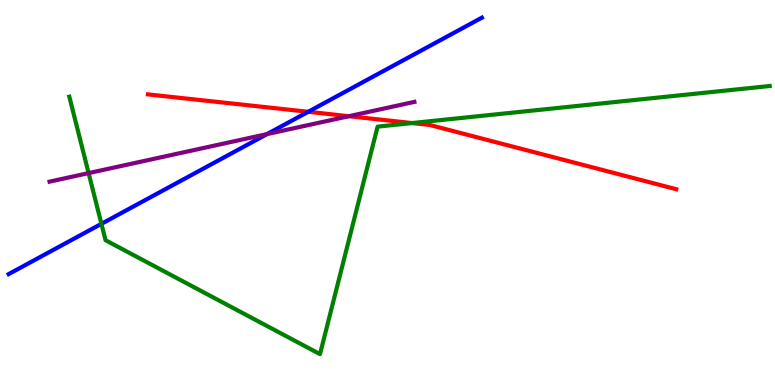[{'lines': ['blue', 'red'], 'intersections': [{'x': 3.98, 'y': 7.1}]}, {'lines': ['green', 'red'], 'intersections': [{'x': 5.32, 'y': 6.8}]}, {'lines': ['purple', 'red'], 'intersections': [{'x': 4.5, 'y': 6.98}]}, {'lines': ['blue', 'green'], 'intersections': [{'x': 1.31, 'y': 4.19}]}, {'lines': ['blue', 'purple'], 'intersections': [{'x': 3.45, 'y': 6.52}]}, {'lines': ['green', 'purple'], 'intersections': [{'x': 1.14, 'y': 5.5}]}]